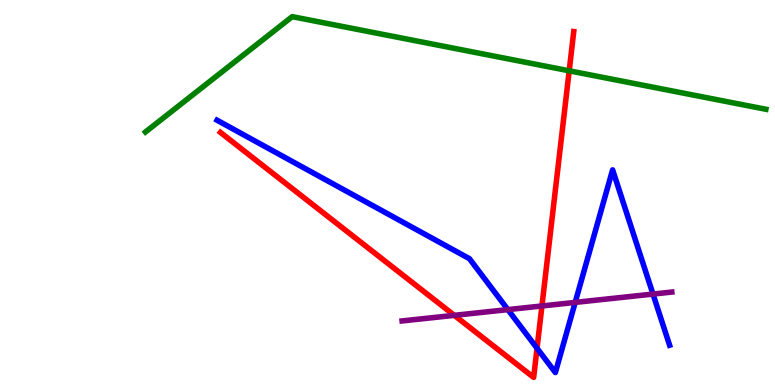[{'lines': ['blue', 'red'], 'intersections': [{'x': 6.93, 'y': 0.954}]}, {'lines': ['green', 'red'], 'intersections': [{'x': 7.34, 'y': 8.16}]}, {'lines': ['purple', 'red'], 'intersections': [{'x': 5.86, 'y': 1.81}, {'x': 6.99, 'y': 2.05}]}, {'lines': ['blue', 'green'], 'intersections': []}, {'lines': ['blue', 'purple'], 'intersections': [{'x': 6.55, 'y': 1.96}, {'x': 7.42, 'y': 2.15}, {'x': 8.43, 'y': 2.36}]}, {'lines': ['green', 'purple'], 'intersections': []}]